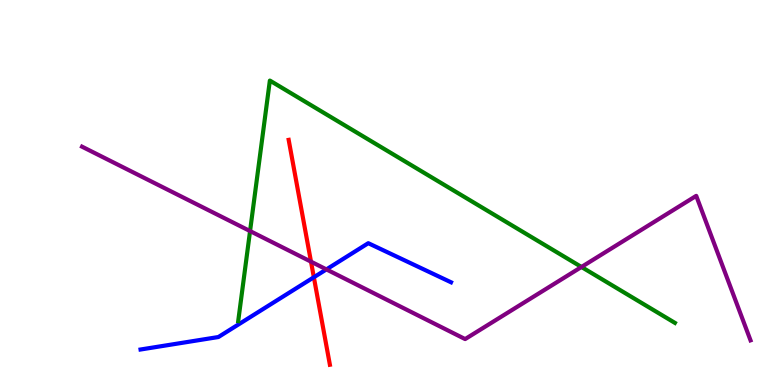[{'lines': ['blue', 'red'], 'intersections': [{'x': 4.05, 'y': 2.8}]}, {'lines': ['green', 'red'], 'intersections': []}, {'lines': ['purple', 'red'], 'intersections': [{'x': 4.01, 'y': 3.2}]}, {'lines': ['blue', 'green'], 'intersections': []}, {'lines': ['blue', 'purple'], 'intersections': [{'x': 4.21, 'y': 3.0}]}, {'lines': ['green', 'purple'], 'intersections': [{'x': 3.23, 'y': 4.0}, {'x': 7.5, 'y': 3.07}]}]